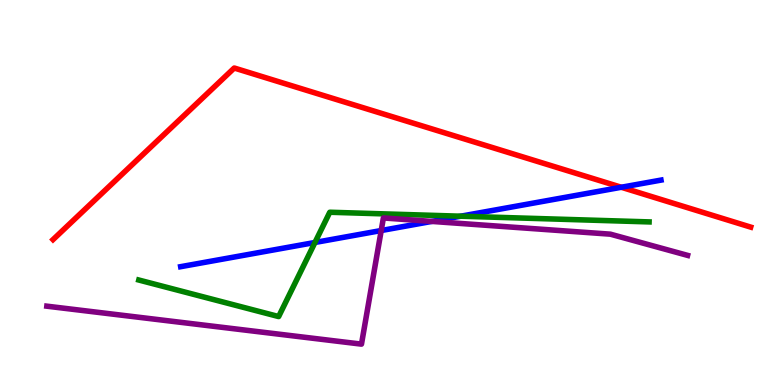[{'lines': ['blue', 'red'], 'intersections': [{'x': 8.02, 'y': 5.14}]}, {'lines': ['green', 'red'], 'intersections': []}, {'lines': ['purple', 'red'], 'intersections': []}, {'lines': ['blue', 'green'], 'intersections': [{'x': 4.06, 'y': 3.7}, {'x': 5.94, 'y': 4.38}]}, {'lines': ['blue', 'purple'], 'intersections': [{'x': 4.92, 'y': 4.01}, {'x': 5.57, 'y': 4.25}]}, {'lines': ['green', 'purple'], 'intersections': []}]